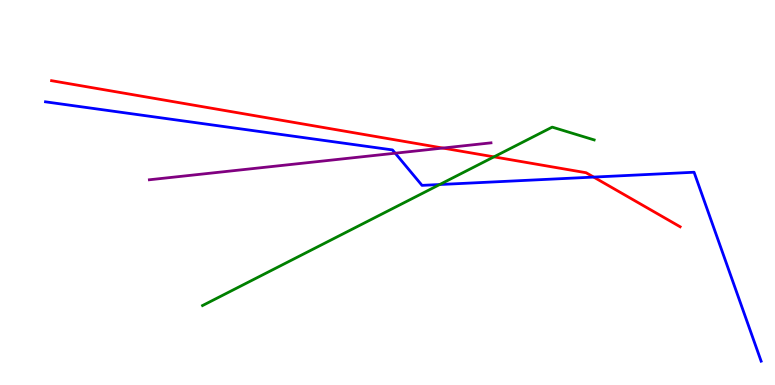[{'lines': ['blue', 'red'], 'intersections': [{'x': 7.66, 'y': 5.4}]}, {'lines': ['green', 'red'], 'intersections': [{'x': 6.37, 'y': 5.93}]}, {'lines': ['purple', 'red'], 'intersections': [{'x': 5.71, 'y': 6.15}]}, {'lines': ['blue', 'green'], 'intersections': [{'x': 5.67, 'y': 5.21}]}, {'lines': ['blue', 'purple'], 'intersections': [{'x': 5.1, 'y': 6.02}]}, {'lines': ['green', 'purple'], 'intersections': []}]